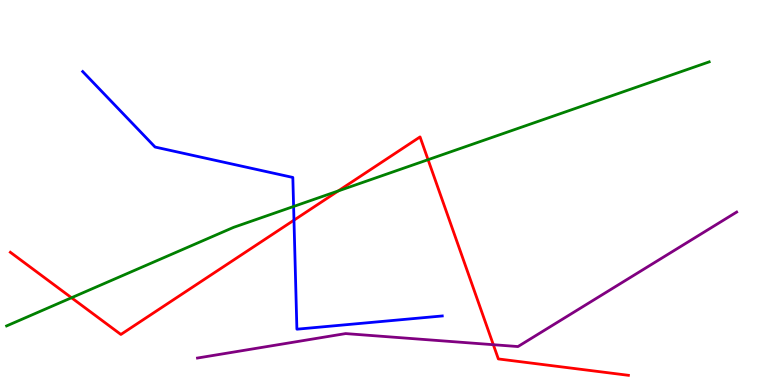[{'lines': ['blue', 'red'], 'intersections': [{'x': 3.79, 'y': 4.28}]}, {'lines': ['green', 'red'], 'intersections': [{'x': 0.923, 'y': 2.27}, {'x': 4.36, 'y': 5.04}, {'x': 5.52, 'y': 5.85}]}, {'lines': ['purple', 'red'], 'intersections': [{'x': 6.37, 'y': 1.05}]}, {'lines': ['blue', 'green'], 'intersections': [{'x': 3.79, 'y': 4.64}]}, {'lines': ['blue', 'purple'], 'intersections': []}, {'lines': ['green', 'purple'], 'intersections': []}]